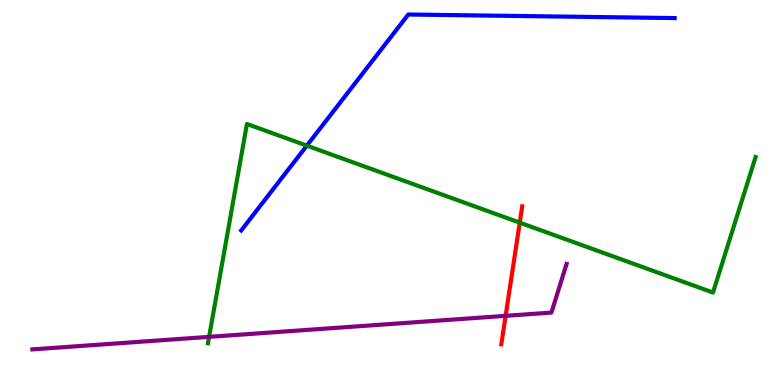[{'lines': ['blue', 'red'], 'intersections': []}, {'lines': ['green', 'red'], 'intersections': [{'x': 6.71, 'y': 4.22}]}, {'lines': ['purple', 'red'], 'intersections': [{'x': 6.52, 'y': 1.8}]}, {'lines': ['blue', 'green'], 'intersections': [{'x': 3.96, 'y': 6.22}]}, {'lines': ['blue', 'purple'], 'intersections': []}, {'lines': ['green', 'purple'], 'intersections': [{'x': 2.7, 'y': 1.25}]}]